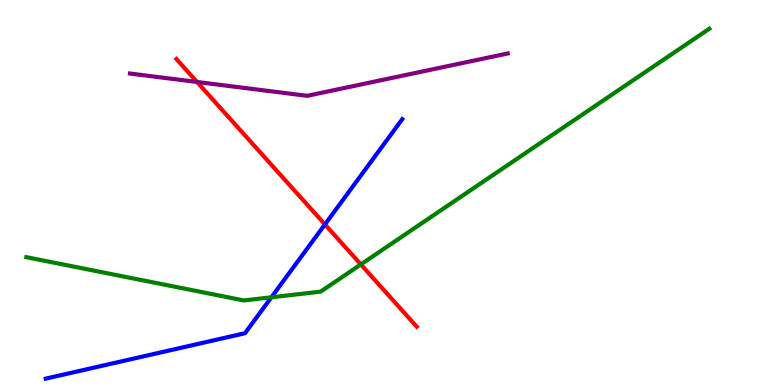[{'lines': ['blue', 'red'], 'intersections': [{'x': 4.19, 'y': 4.17}]}, {'lines': ['green', 'red'], 'intersections': [{'x': 4.66, 'y': 3.13}]}, {'lines': ['purple', 'red'], 'intersections': [{'x': 2.54, 'y': 7.87}]}, {'lines': ['blue', 'green'], 'intersections': [{'x': 3.5, 'y': 2.28}]}, {'lines': ['blue', 'purple'], 'intersections': []}, {'lines': ['green', 'purple'], 'intersections': []}]